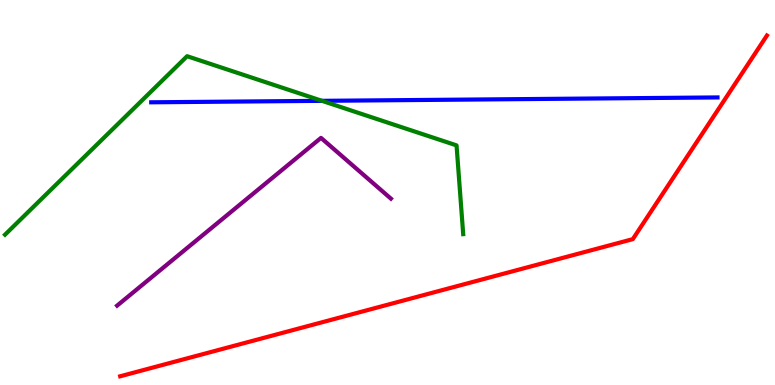[{'lines': ['blue', 'red'], 'intersections': []}, {'lines': ['green', 'red'], 'intersections': []}, {'lines': ['purple', 'red'], 'intersections': []}, {'lines': ['blue', 'green'], 'intersections': [{'x': 4.15, 'y': 7.38}]}, {'lines': ['blue', 'purple'], 'intersections': []}, {'lines': ['green', 'purple'], 'intersections': []}]